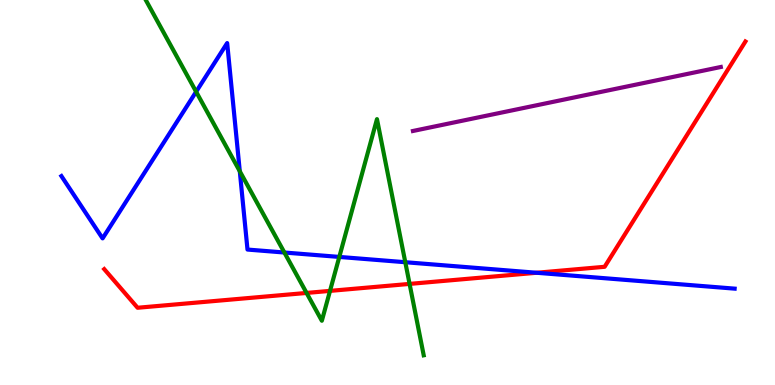[{'lines': ['blue', 'red'], 'intersections': [{'x': 6.92, 'y': 2.92}]}, {'lines': ['green', 'red'], 'intersections': [{'x': 3.96, 'y': 2.39}, {'x': 4.26, 'y': 2.44}, {'x': 5.28, 'y': 2.63}]}, {'lines': ['purple', 'red'], 'intersections': []}, {'lines': ['blue', 'green'], 'intersections': [{'x': 2.53, 'y': 7.62}, {'x': 3.09, 'y': 5.55}, {'x': 3.67, 'y': 3.44}, {'x': 4.38, 'y': 3.33}, {'x': 5.23, 'y': 3.19}]}, {'lines': ['blue', 'purple'], 'intersections': []}, {'lines': ['green', 'purple'], 'intersections': []}]